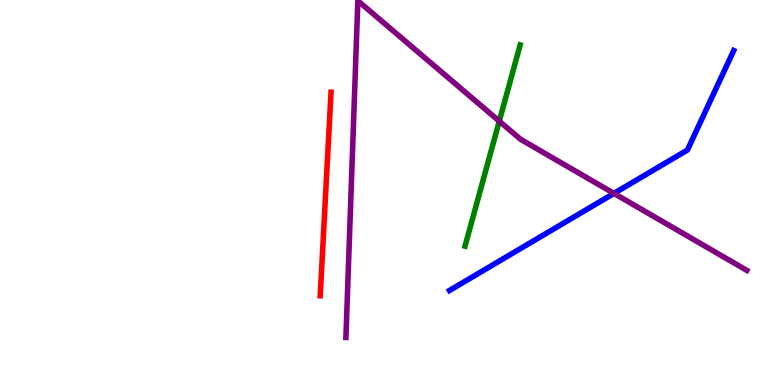[{'lines': ['blue', 'red'], 'intersections': []}, {'lines': ['green', 'red'], 'intersections': []}, {'lines': ['purple', 'red'], 'intersections': []}, {'lines': ['blue', 'green'], 'intersections': []}, {'lines': ['blue', 'purple'], 'intersections': [{'x': 7.92, 'y': 4.98}]}, {'lines': ['green', 'purple'], 'intersections': [{'x': 6.44, 'y': 6.85}]}]